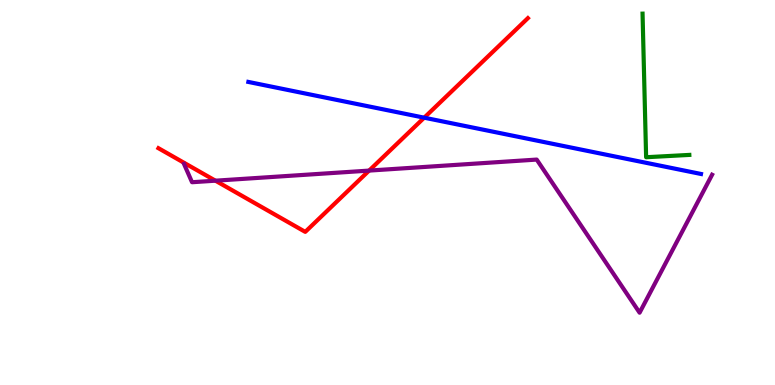[{'lines': ['blue', 'red'], 'intersections': [{'x': 5.47, 'y': 6.94}]}, {'lines': ['green', 'red'], 'intersections': []}, {'lines': ['purple', 'red'], 'intersections': [{'x': 2.78, 'y': 5.31}, {'x': 4.76, 'y': 5.57}]}, {'lines': ['blue', 'green'], 'intersections': []}, {'lines': ['blue', 'purple'], 'intersections': []}, {'lines': ['green', 'purple'], 'intersections': []}]